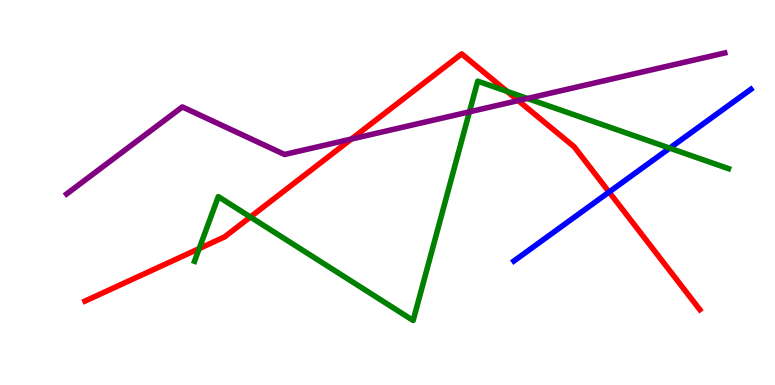[{'lines': ['blue', 'red'], 'intersections': [{'x': 7.86, 'y': 5.01}]}, {'lines': ['green', 'red'], 'intersections': [{'x': 2.57, 'y': 3.54}, {'x': 3.23, 'y': 4.36}, {'x': 6.54, 'y': 7.63}]}, {'lines': ['purple', 'red'], 'intersections': [{'x': 4.53, 'y': 6.39}, {'x': 6.69, 'y': 7.39}]}, {'lines': ['blue', 'green'], 'intersections': [{'x': 8.64, 'y': 6.15}]}, {'lines': ['blue', 'purple'], 'intersections': []}, {'lines': ['green', 'purple'], 'intersections': [{'x': 6.06, 'y': 7.1}, {'x': 6.8, 'y': 7.44}]}]